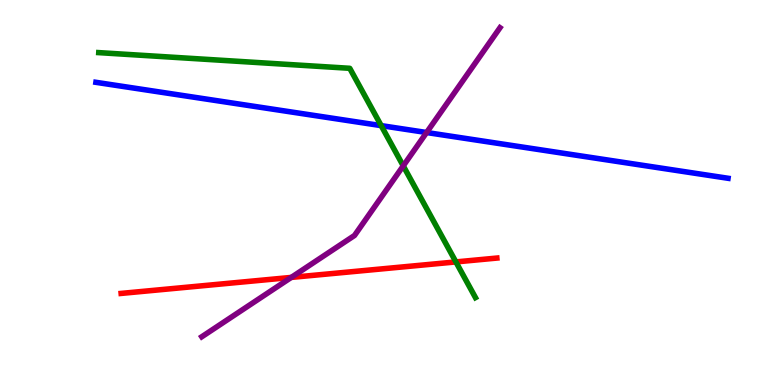[{'lines': ['blue', 'red'], 'intersections': []}, {'lines': ['green', 'red'], 'intersections': [{'x': 5.88, 'y': 3.2}]}, {'lines': ['purple', 'red'], 'intersections': [{'x': 3.76, 'y': 2.79}]}, {'lines': ['blue', 'green'], 'intersections': [{'x': 4.92, 'y': 6.74}]}, {'lines': ['blue', 'purple'], 'intersections': [{'x': 5.5, 'y': 6.56}]}, {'lines': ['green', 'purple'], 'intersections': [{'x': 5.2, 'y': 5.69}]}]